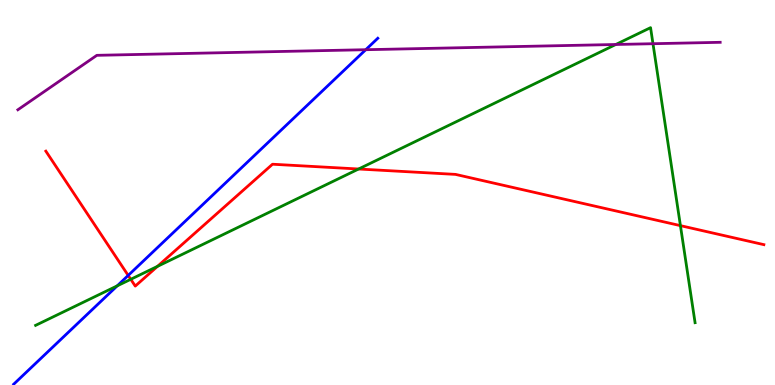[{'lines': ['blue', 'red'], 'intersections': [{'x': 1.65, 'y': 2.85}]}, {'lines': ['green', 'red'], 'intersections': [{'x': 1.69, 'y': 2.75}, {'x': 2.03, 'y': 3.08}, {'x': 4.63, 'y': 5.61}, {'x': 8.78, 'y': 4.14}]}, {'lines': ['purple', 'red'], 'intersections': []}, {'lines': ['blue', 'green'], 'intersections': [{'x': 1.51, 'y': 2.58}]}, {'lines': ['blue', 'purple'], 'intersections': [{'x': 4.72, 'y': 8.71}]}, {'lines': ['green', 'purple'], 'intersections': [{'x': 7.95, 'y': 8.84}, {'x': 8.43, 'y': 8.86}]}]